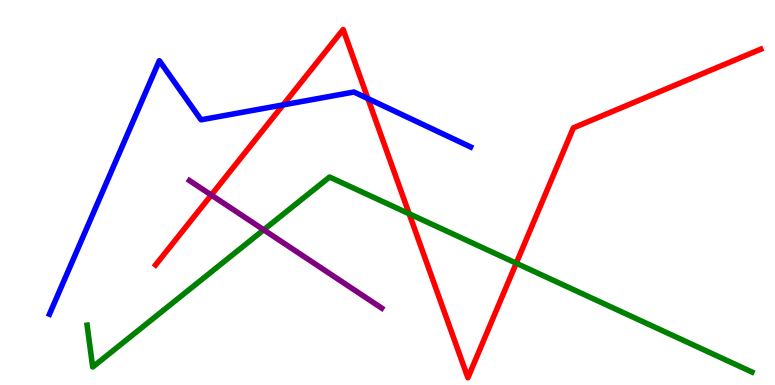[{'lines': ['blue', 'red'], 'intersections': [{'x': 3.65, 'y': 7.28}, {'x': 4.75, 'y': 7.44}]}, {'lines': ['green', 'red'], 'intersections': [{'x': 5.28, 'y': 4.45}, {'x': 6.66, 'y': 3.16}]}, {'lines': ['purple', 'red'], 'intersections': [{'x': 2.73, 'y': 4.93}]}, {'lines': ['blue', 'green'], 'intersections': []}, {'lines': ['blue', 'purple'], 'intersections': []}, {'lines': ['green', 'purple'], 'intersections': [{'x': 3.4, 'y': 4.03}]}]